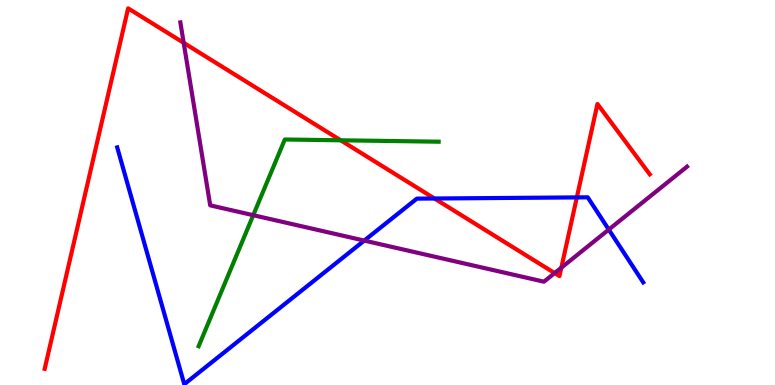[{'lines': ['blue', 'red'], 'intersections': [{'x': 5.61, 'y': 4.84}, {'x': 7.44, 'y': 4.87}]}, {'lines': ['green', 'red'], 'intersections': [{'x': 4.4, 'y': 6.36}]}, {'lines': ['purple', 'red'], 'intersections': [{'x': 2.37, 'y': 8.89}, {'x': 7.16, 'y': 2.91}, {'x': 7.24, 'y': 3.05}]}, {'lines': ['blue', 'green'], 'intersections': []}, {'lines': ['blue', 'purple'], 'intersections': [{'x': 4.7, 'y': 3.75}, {'x': 7.86, 'y': 4.04}]}, {'lines': ['green', 'purple'], 'intersections': [{'x': 3.27, 'y': 4.41}]}]